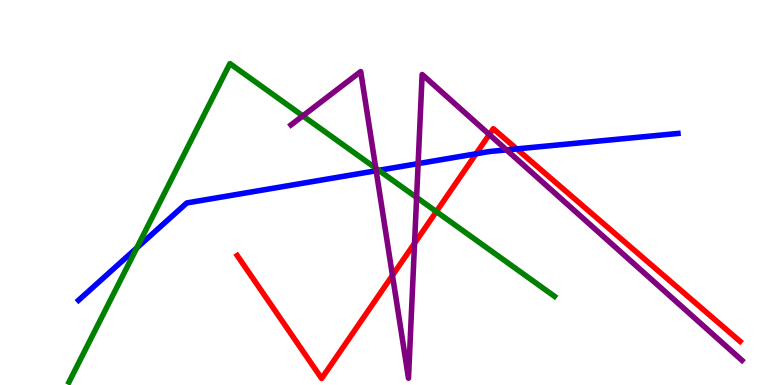[{'lines': ['blue', 'red'], 'intersections': [{'x': 6.14, 'y': 6.01}, {'x': 6.67, 'y': 6.13}]}, {'lines': ['green', 'red'], 'intersections': [{'x': 5.63, 'y': 4.5}]}, {'lines': ['purple', 'red'], 'intersections': [{'x': 5.06, 'y': 2.85}, {'x': 5.35, 'y': 3.68}, {'x': 6.31, 'y': 6.51}]}, {'lines': ['blue', 'green'], 'intersections': [{'x': 1.76, 'y': 3.56}, {'x': 4.89, 'y': 5.58}]}, {'lines': ['blue', 'purple'], 'intersections': [{'x': 4.85, 'y': 5.56}, {'x': 5.4, 'y': 5.75}, {'x': 6.54, 'y': 6.11}]}, {'lines': ['green', 'purple'], 'intersections': [{'x': 3.91, 'y': 6.99}, {'x': 4.85, 'y': 5.63}, {'x': 5.38, 'y': 4.87}]}]